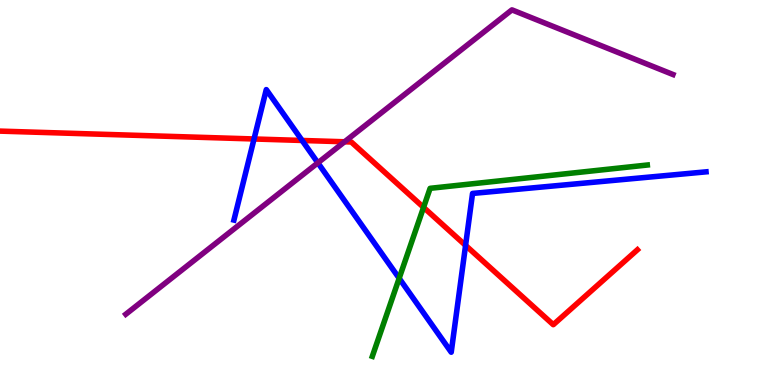[{'lines': ['blue', 'red'], 'intersections': [{'x': 3.28, 'y': 6.39}, {'x': 3.9, 'y': 6.35}, {'x': 6.01, 'y': 3.63}]}, {'lines': ['green', 'red'], 'intersections': [{'x': 5.47, 'y': 4.61}]}, {'lines': ['purple', 'red'], 'intersections': [{'x': 4.45, 'y': 6.32}]}, {'lines': ['blue', 'green'], 'intersections': [{'x': 5.15, 'y': 2.77}]}, {'lines': ['blue', 'purple'], 'intersections': [{'x': 4.1, 'y': 5.77}]}, {'lines': ['green', 'purple'], 'intersections': []}]